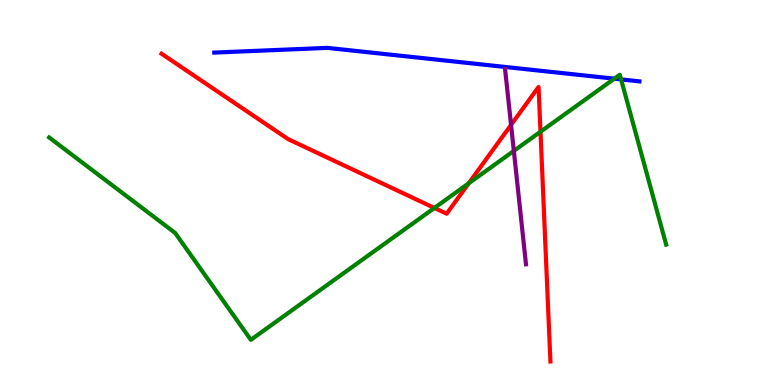[{'lines': ['blue', 'red'], 'intersections': []}, {'lines': ['green', 'red'], 'intersections': [{'x': 5.61, 'y': 4.6}, {'x': 6.05, 'y': 5.24}, {'x': 6.97, 'y': 6.58}]}, {'lines': ['purple', 'red'], 'intersections': [{'x': 6.59, 'y': 6.76}]}, {'lines': ['blue', 'green'], 'intersections': [{'x': 7.93, 'y': 7.96}, {'x': 8.01, 'y': 7.94}]}, {'lines': ['blue', 'purple'], 'intersections': []}, {'lines': ['green', 'purple'], 'intersections': [{'x': 6.63, 'y': 6.08}]}]